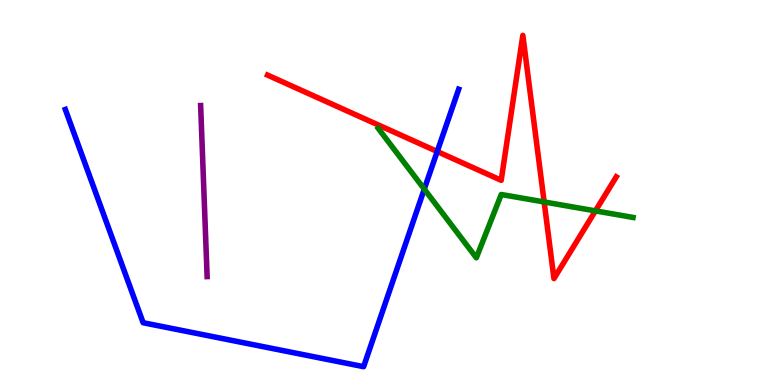[{'lines': ['blue', 'red'], 'intersections': [{'x': 5.64, 'y': 6.06}]}, {'lines': ['green', 'red'], 'intersections': [{'x': 7.02, 'y': 4.75}, {'x': 7.68, 'y': 4.52}]}, {'lines': ['purple', 'red'], 'intersections': []}, {'lines': ['blue', 'green'], 'intersections': [{'x': 5.47, 'y': 5.09}]}, {'lines': ['blue', 'purple'], 'intersections': []}, {'lines': ['green', 'purple'], 'intersections': []}]